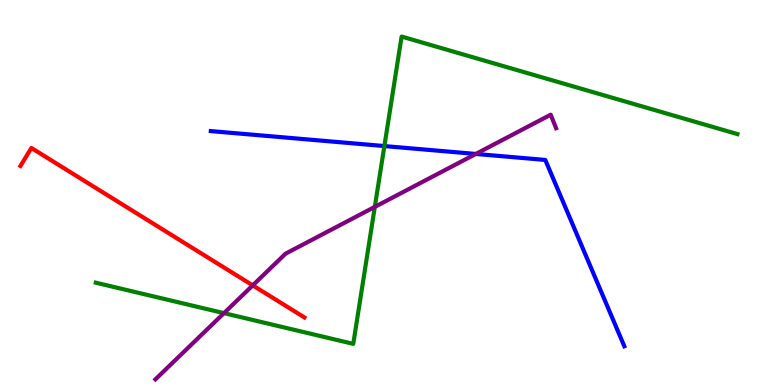[{'lines': ['blue', 'red'], 'intersections': []}, {'lines': ['green', 'red'], 'intersections': []}, {'lines': ['purple', 'red'], 'intersections': [{'x': 3.26, 'y': 2.59}]}, {'lines': ['blue', 'green'], 'intersections': [{'x': 4.96, 'y': 6.21}]}, {'lines': ['blue', 'purple'], 'intersections': [{'x': 6.14, 'y': 6.0}]}, {'lines': ['green', 'purple'], 'intersections': [{'x': 2.89, 'y': 1.87}, {'x': 4.84, 'y': 4.63}]}]